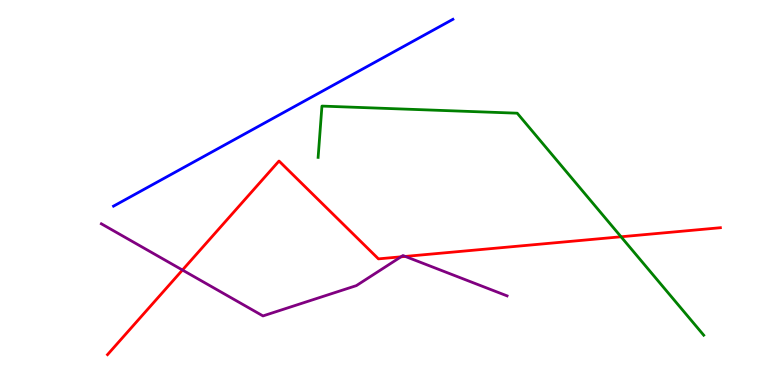[{'lines': ['blue', 'red'], 'intersections': []}, {'lines': ['green', 'red'], 'intersections': [{'x': 8.01, 'y': 3.85}]}, {'lines': ['purple', 'red'], 'intersections': [{'x': 2.35, 'y': 2.99}, {'x': 5.17, 'y': 3.33}, {'x': 5.23, 'y': 3.34}]}, {'lines': ['blue', 'green'], 'intersections': []}, {'lines': ['blue', 'purple'], 'intersections': []}, {'lines': ['green', 'purple'], 'intersections': []}]